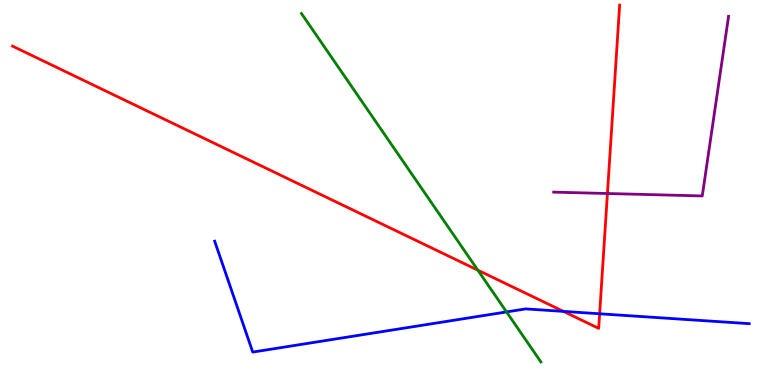[{'lines': ['blue', 'red'], 'intersections': [{'x': 7.27, 'y': 1.91}, {'x': 7.74, 'y': 1.85}]}, {'lines': ['green', 'red'], 'intersections': [{'x': 6.17, 'y': 2.98}]}, {'lines': ['purple', 'red'], 'intersections': [{'x': 7.84, 'y': 4.97}]}, {'lines': ['blue', 'green'], 'intersections': [{'x': 6.54, 'y': 1.9}]}, {'lines': ['blue', 'purple'], 'intersections': []}, {'lines': ['green', 'purple'], 'intersections': []}]